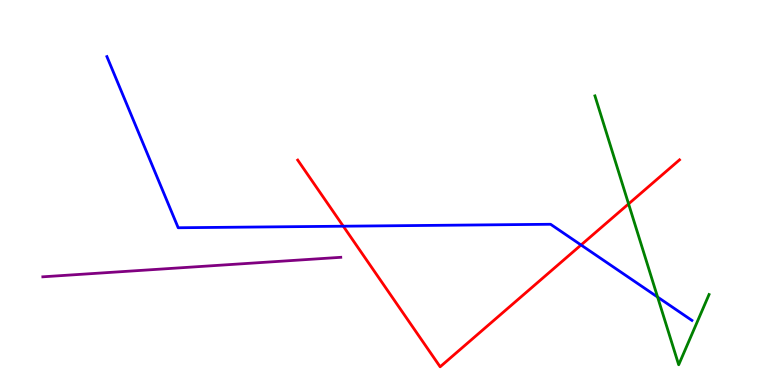[{'lines': ['blue', 'red'], 'intersections': [{'x': 4.43, 'y': 4.12}, {'x': 7.5, 'y': 3.64}]}, {'lines': ['green', 'red'], 'intersections': [{'x': 8.11, 'y': 4.7}]}, {'lines': ['purple', 'red'], 'intersections': []}, {'lines': ['blue', 'green'], 'intersections': [{'x': 8.49, 'y': 2.28}]}, {'lines': ['blue', 'purple'], 'intersections': []}, {'lines': ['green', 'purple'], 'intersections': []}]